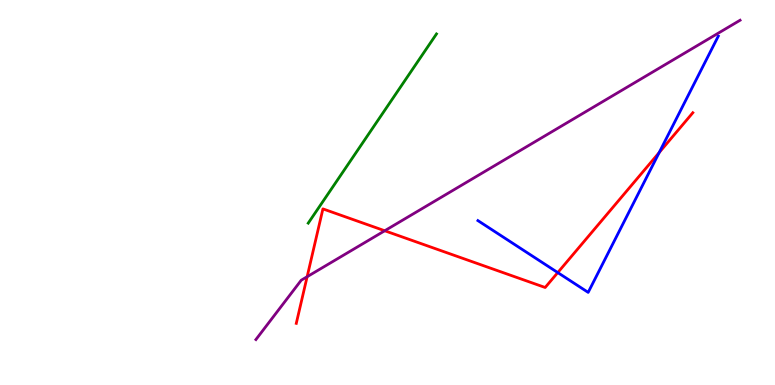[{'lines': ['blue', 'red'], 'intersections': [{'x': 7.2, 'y': 2.92}, {'x': 8.51, 'y': 6.04}]}, {'lines': ['green', 'red'], 'intersections': []}, {'lines': ['purple', 'red'], 'intersections': [{'x': 3.96, 'y': 2.81}, {'x': 4.96, 'y': 4.01}]}, {'lines': ['blue', 'green'], 'intersections': []}, {'lines': ['blue', 'purple'], 'intersections': []}, {'lines': ['green', 'purple'], 'intersections': []}]